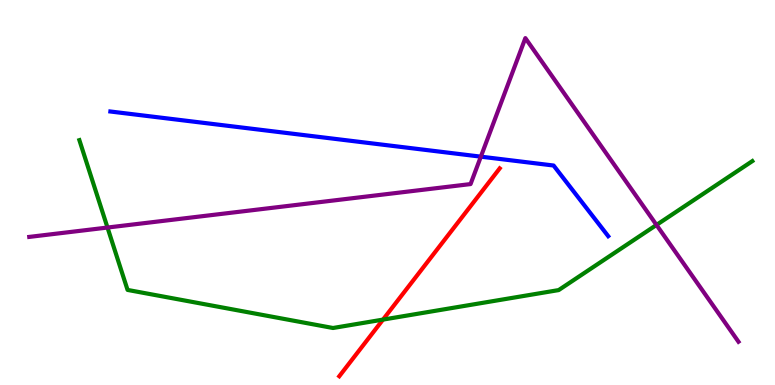[{'lines': ['blue', 'red'], 'intersections': []}, {'lines': ['green', 'red'], 'intersections': [{'x': 4.94, 'y': 1.7}]}, {'lines': ['purple', 'red'], 'intersections': []}, {'lines': ['blue', 'green'], 'intersections': []}, {'lines': ['blue', 'purple'], 'intersections': [{'x': 6.2, 'y': 5.93}]}, {'lines': ['green', 'purple'], 'intersections': [{'x': 1.39, 'y': 4.09}, {'x': 8.47, 'y': 4.16}]}]